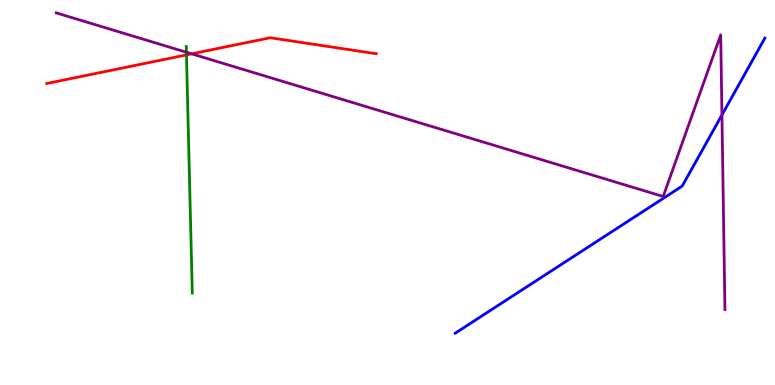[{'lines': ['blue', 'red'], 'intersections': []}, {'lines': ['green', 'red'], 'intersections': [{'x': 2.41, 'y': 8.57}]}, {'lines': ['purple', 'red'], 'intersections': [{'x': 2.47, 'y': 8.6}]}, {'lines': ['blue', 'green'], 'intersections': []}, {'lines': ['blue', 'purple'], 'intersections': [{'x': 9.32, 'y': 7.01}]}, {'lines': ['green', 'purple'], 'intersections': [{'x': 2.41, 'y': 8.64}]}]